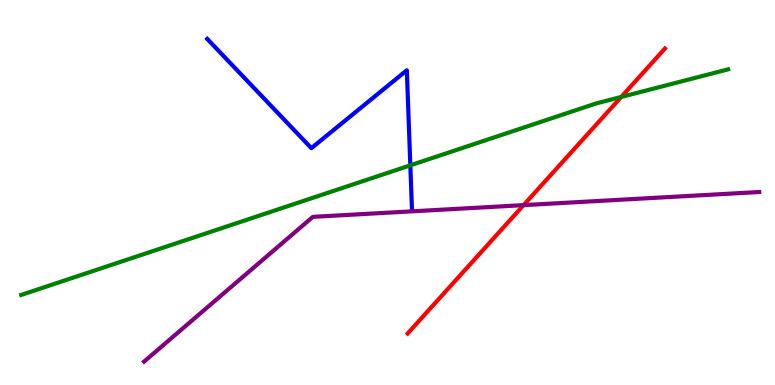[{'lines': ['blue', 'red'], 'intersections': []}, {'lines': ['green', 'red'], 'intersections': [{'x': 8.02, 'y': 7.48}]}, {'lines': ['purple', 'red'], 'intersections': [{'x': 6.76, 'y': 4.67}]}, {'lines': ['blue', 'green'], 'intersections': [{'x': 5.29, 'y': 5.71}]}, {'lines': ['blue', 'purple'], 'intersections': []}, {'lines': ['green', 'purple'], 'intersections': []}]